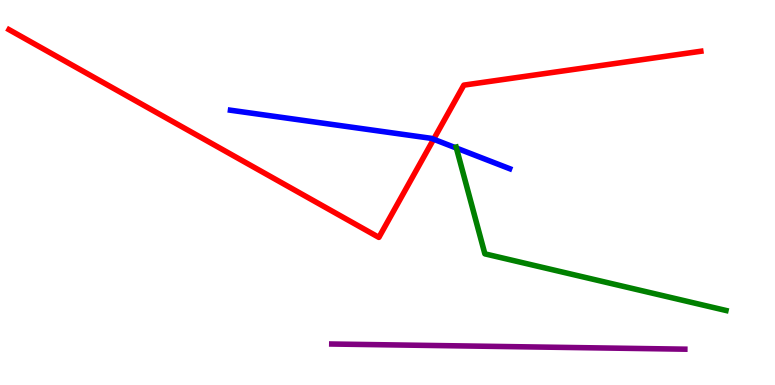[{'lines': ['blue', 'red'], 'intersections': [{'x': 5.6, 'y': 6.38}]}, {'lines': ['green', 'red'], 'intersections': []}, {'lines': ['purple', 'red'], 'intersections': []}, {'lines': ['blue', 'green'], 'intersections': [{'x': 5.89, 'y': 6.15}]}, {'lines': ['blue', 'purple'], 'intersections': []}, {'lines': ['green', 'purple'], 'intersections': []}]